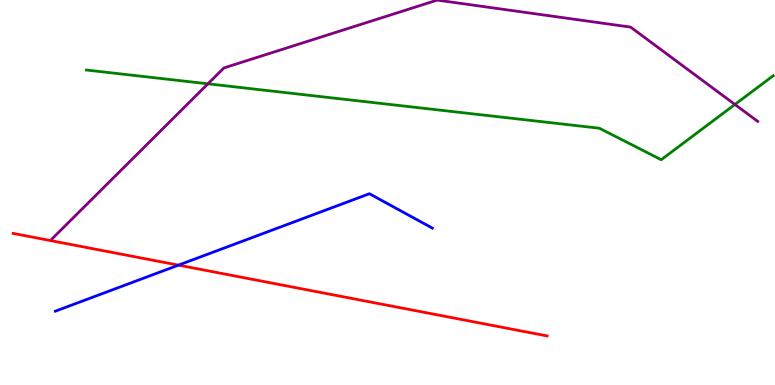[{'lines': ['blue', 'red'], 'intersections': [{'x': 2.3, 'y': 3.11}]}, {'lines': ['green', 'red'], 'intersections': []}, {'lines': ['purple', 'red'], 'intersections': []}, {'lines': ['blue', 'green'], 'intersections': []}, {'lines': ['blue', 'purple'], 'intersections': []}, {'lines': ['green', 'purple'], 'intersections': [{'x': 2.68, 'y': 7.82}, {'x': 9.48, 'y': 7.29}]}]